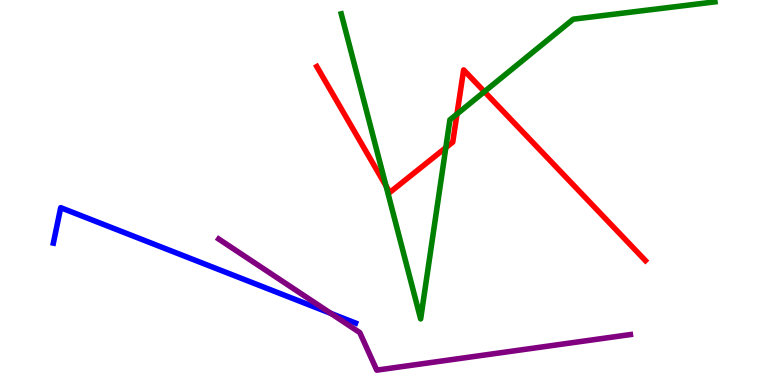[{'lines': ['blue', 'red'], 'intersections': []}, {'lines': ['green', 'red'], 'intersections': [{'x': 4.98, 'y': 5.17}, {'x': 5.75, 'y': 6.17}, {'x': 5.9, 'y': 7.04}, {'x': 6.25, 'y': 7.62}]}, {'lines': ['purple', 'red'], 'intersections': []}, {'lines': ['blue', 'green'], 'intersections': []}, {'lines': ['blue', 'purple'], 'intersections': [{'x': 4.27, 'y': 1.86}]}, {'lines': ['green', 'purple'], 'intersections': []}]